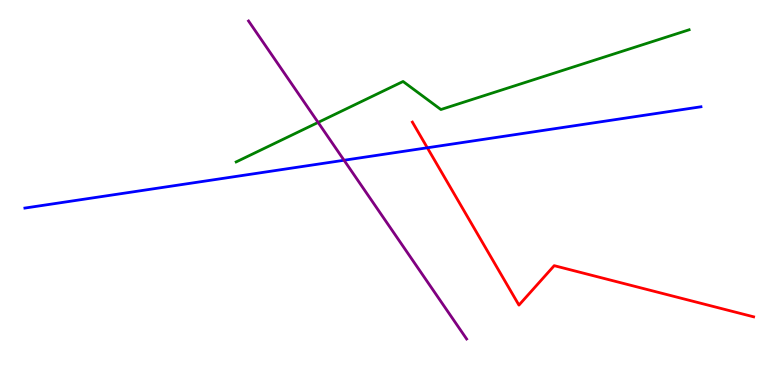[{'lines': ['blue', 'red'], 'intersections': [{'x': 5.51, 'y': 6.16}]}, {'lines': ['green', 'red'], 'intersections': []}, {'lines': ['purple', 'red'], 'intersections': []}, {'lines': ['blue', 'green'], 'intersections': []}, {'lines': ['blue', 'purple'], 'intersections': [{'x': 4.44, 'y': 5.84}]}, {'lines': ['green', 'purple'], 'intersections': [{'x': 4.1, 'y': 6.82}]}]